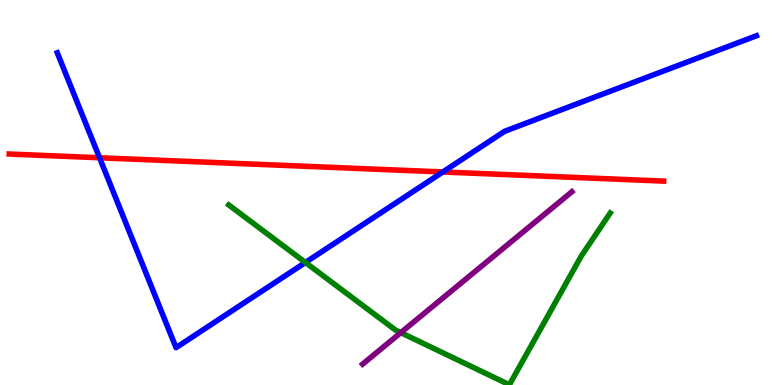[{'lines': ['blue', 'red'], 'intersections': [{'x': 1.28, 'y': 5.9}, {'x': 5.71, 'y': 5.53}]}, {'lines': ['green', 'red'], 'intersections': []}, {'lines': ['purple', 'red'], 'intersections': []}, {'lines': ['blue', 'green'], 'intersections': [{'x': 3.94, 'y': 3.18}]}, {'lines': ['blue', 'purple'], 'intersections': []}, {'lines': ['green', 'purple'], 'intersections': [{'x': 5.17, 'y': 1.36}]}]